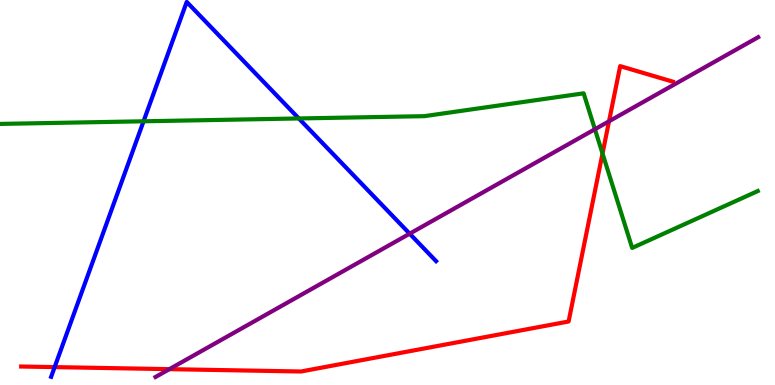[{'lines': ['blue', 'red'], 'intersections': [{'x': 0.705, 'y': 0.465}]}, {'lines': ['green', 'red'], 'intersections': [{'x': 7.77, 'y': 6.01}]}, {'lines': ['purple', 'red'], 'intersections': [{'x': 2.19, 'y': 0.412}, {'x': 7.86, 'y': 6.85}]}, {'lines': ['blue', 'green'], 'intersections': [{'x': 1.85, 'y': 6.85}, {'x': 3.86, 'y': 6.92}]}, {'lines': ['blue', 'purple'], 'intersections': [{'x': 5.29, 'y': 3.93}]}, {'lines': ['green', 'purple'], 'intersections': [{'x': 7.68, 'y': 6.64}]}]